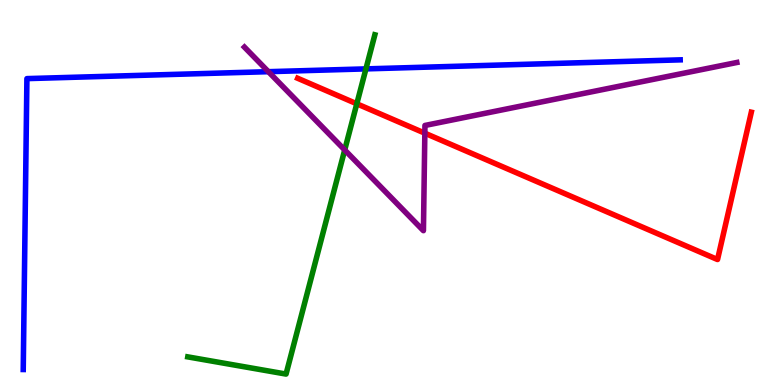[{'lines': ['blue', 'red'], 'intersections': []}, {'lines': ['green', 'red'], 'intersections': [{'x': 4.6, 'y': 7.3}]}, {'lines': ['purple', 'red'], 'intersections': [{'x': 5.48, 'y': 6.54}]}, {'lines': ['blue', 'green'], 'intersections': [{'x': 4.72, 'y': 8.21}]}, {'lines': ['blue', 'purple'], 'intersections': [{'x': 3.46, 'y': 8.14}]}, {'lines': ['green', 'purple'], 'intersections': [{'x': 4.45, 'y': 6.1}]}]